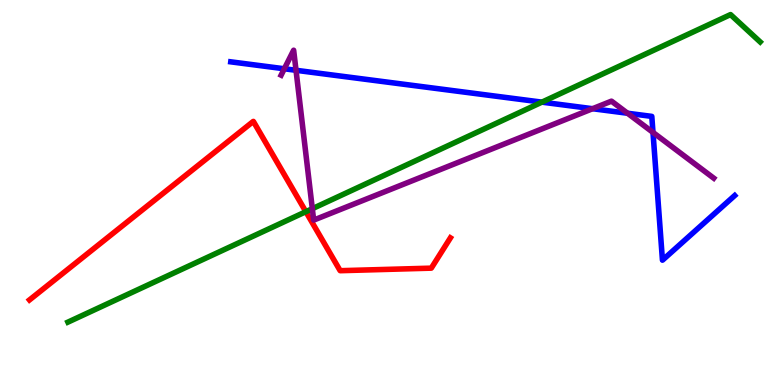[{'lines': ['blue', 'red'], 'intersections': []}, {'lines': ['green', 'red'], 'intersections': [{'x': 3.95, 'y': 4.5}]}, {'lines': ['purple', 'red'], 'intersections': []}, {'lines': ['blue', 'green'], 'intersections': [{'x': 6.99, 'y': 7.35}]}, {'lines': ['blue', 'purple'], 'intersections': [{'x': 3.67, 'y': 8.21}, {'x': 3.82, 'y': 8.17}, {'x': 7.65, 'y': 7.18}, {'x': 8.1, 'y': 7.06}, {'x': 8.43, 'y': 6.56}]}, {'lines': ['green', 'purple'], 'intersections': [{'x': 4.03, 'y': 4.58}]}]